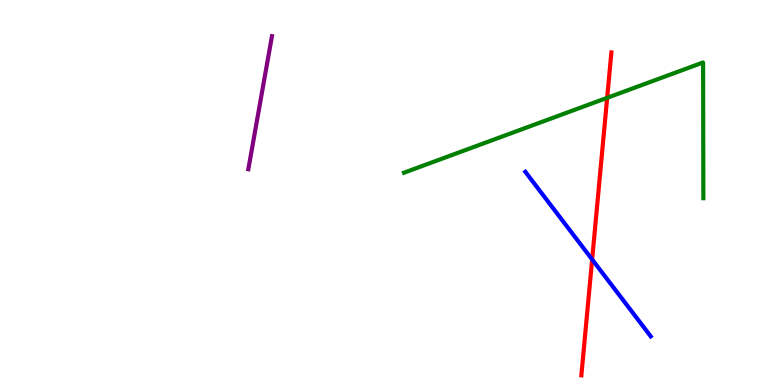[{'lines': ['blue', 'red'], 'intersections': [{'x': 7.64, 'y': 3.26}]}, {'lines': ['green', 'red'], 'intersections': [{'x': 7.83, 'y': 7.46}]}, {'lines': ['purple', 'red'], 'intersections': []}, {'lines': ['blue', 'green'], 'intersections': []}, {'lines': ['blue', 'purple'], 'intersections': []}, {'lines': ['green', 'purple'], 'intersections': []}]